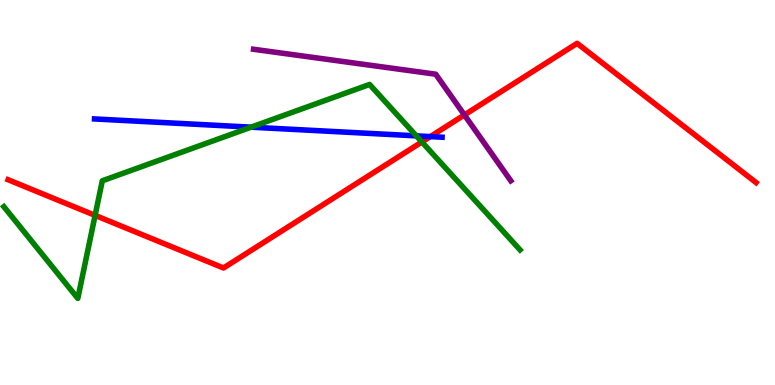[{'lines': ['blue', 'red'], 'intersections': [{'x': 5.55, 'y': 6.45}]}, {'lines': ['green', 'red'], 'intersections': [{'x': 1.23, 'y': 4.41}, {'x': 5.44, 'y': 6.31}]}, {'lines': ['purple', 'red'], 'intersections': [{'x': 5.99, 'y': 7.01}]}, {'lines': ['blue', 'green'], 'intersections': [{'x': 3.24, 'y': 6.7}, {'x': 5.37, 'y': 6.47}]}, {'lines': ['blue', 'purple'], 'intersections': []}, {'lines': ['green', 'purple'], 'intersections': []}]